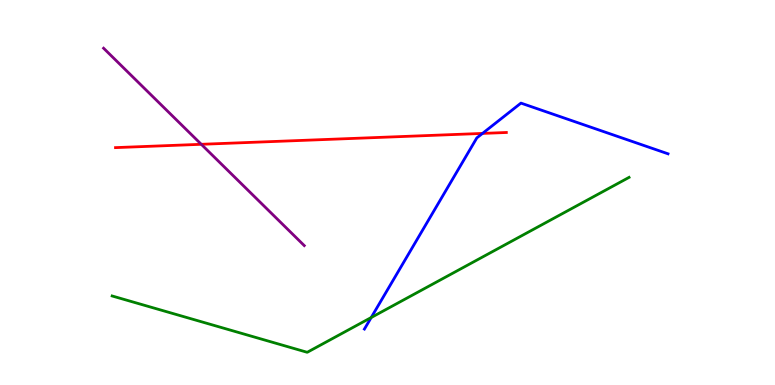[{'lines': ['blue', 'red'], 'intersections': [{'x': 6.23, 'y': 6.53}]}, {'lines': ['green', 'red'], 'intersections': []}, {'lines': ['purple', 'red'], 'intersections': [{'x': 2.6, 'y': 6.25}]}, {'lines': ['blue', 'green'], 'intersections': [{'x': 4.79, 'y': 1.75}]}, {'lines': ['blue', 'purple'], 'intersections': []}, {'lines': ['green', 'purple'], 'intersections': []}]